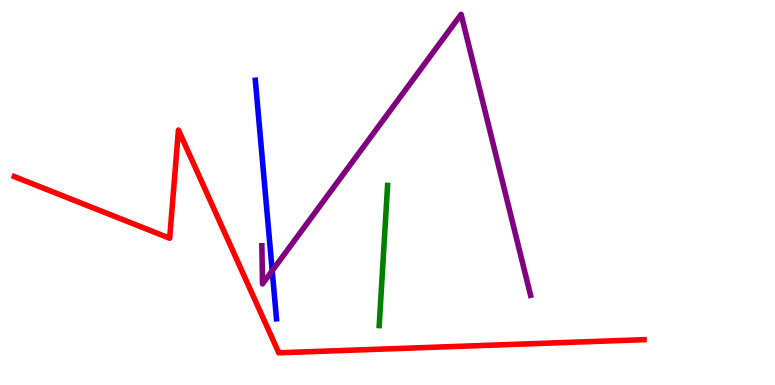[{'lines': ['blue', 'red'], 'intersections': []}, {'lines': ['green', 'red'], 'intersections': []}, {'lines': ['purple', 'red'], 'intersections': []}, {'lines': ['blue', 'green'], 'intersections': []}, {'lines': ['blue', 'purple'], 'intersections': [{'x': 3.51, 'y': 2.97}]}, {'lines': ['green', 'purple'], 'intersections': []}]